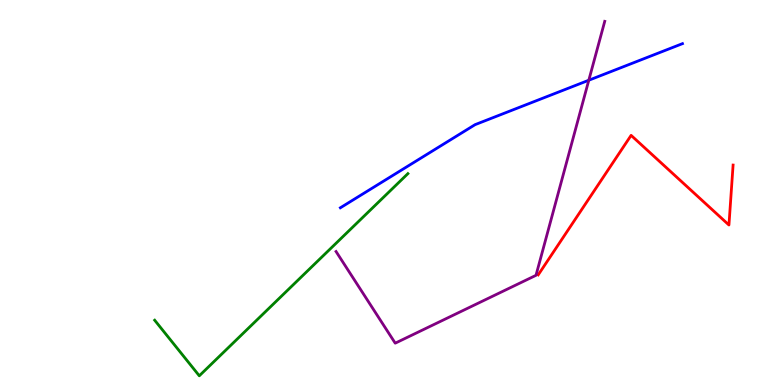[{'lines': ['blue', 'red'], 'intersections': []}, {'lines': ['green', 'red'], 'intersections': []}, {'lines': ['purple', 'red'], 'intersections': []}, {'lines': ['blue', 'green'], 'intersections': []}, {'lines': ['blue', 'purple'], 'intersections': [{'x': 7.6, 'y': 7.92}]}, {'lines': ['green', 'purple'], 'intersections': []}]